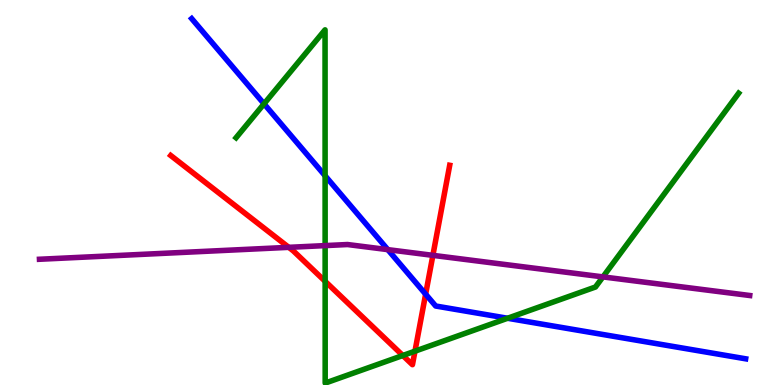[{'lines': ['blue', 'red'], 'intersections': [{'x': 5.49, 'y': 2.36}]}, {'lines': ['green', 'red'], 'intersections': [{'x': 4.2, 'y': 2.69}, {'x': 5.2, 'y': 0.766}, {'x': 5.35, 'y': 0.879}]}, {'lines': ['purple', 'red'], 'intersections': [{'x': 3.73, 'y': 3.58}, {'x': 5.59, 'y': 3.37}]}, {'lines': ['blue', 'green'], 'intersections': [{'x': 3.41, 'y': 7.3}, {'x': 4.19, 'y': 5.43}, {'x': 6.55, 'y': 1.73}]}, {'lines': ['blue', 'purple'], 'intersections': [{'x': 5.0, 'y': 3.52}]}, {'lines': ['green', 'purple'], 'intersections': [{'x': 4.2, 'y': 3.62}, {'x': 7.78, 'y': 2.81}]}]